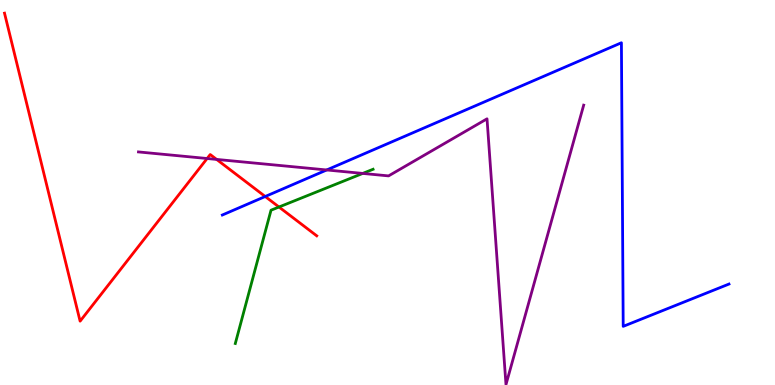[{'lines': ['blue', 'red'], 'intersections': [{'x': 3.42, 'y': 4.9}]}, {'lines': ['green', 'red'], 'intersections': [{'x': 3.6, 'y': 4.62}]}, {'lines': ['purple', 'red'], 'intersections': [{'x': 2.67, 'y': 5.88}, {'x': 2.8, 'y': 5.86}]}, {'lines': ['blue', 'green'], 'intersections': []}, {'lines': ['blue', 'purple'], 'intersections': [{'x': 4.22, 'y': 5.59}]}, {'lines': ['green', 'purple'], 'intersections': [{'x': 4.68, 'y': 5.5}]}]